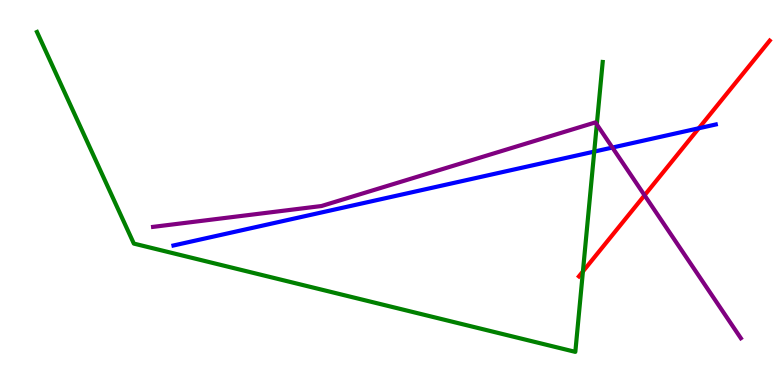[{'lines': ['blue', 'red'], 'intersections': [{'x': 9.02, 'y': 6.67}]}, {'lines': ['green', 'red'], 'intersections': [{'x': 7.52, 'y': 2.95}]}, {'lines': ['purple', 'red'], 'intersections': [{'x': 8.32, 'y': 4.93}]}, {'lines': ['blue', 'green'], 'intersections': [{'x': 7.67, 'y': 6.06}]}, {'lines': ['blue', 'purple'], 'intersections': [{'x': 7.9, 'y': 6.17}]}, {'lines': ['green', 'purple'], 'intersections': [{'x': 7.7, 'y': 6.77}]}]